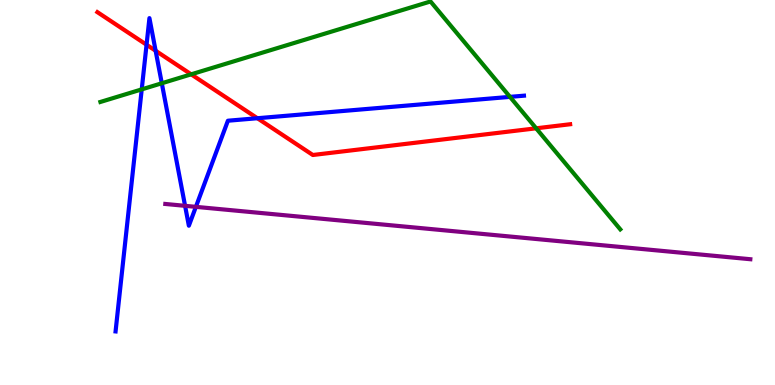[{'lines': ['blue', 'red'], 'intersections': [{'x': 1.89, 'y': 8.84}, {'x': 2.01, 'y': 8.68}, {'x': 3.32, 'y': 6.93}]}, {'lines': ['green', 'red'], 'intersections': [{'x': 2.47, 'y': 8.07}, {'x': 6.92, 'y': 6.67}]}, {'lines': ['purple', 'red'], 'intersections': []}, {'lines': ['blue', 'green'], 'intersections': [{'x': 1.83, 'y': 7.68}, {'x': 2.09, 'y': 7.84}, {'x': 6.58, 'y': 7.48}]}, {'lines': ['blue', 'purple'], 'intersections': [{'x': 2.39, 'y': 4.65}, {'x': 2.53, 'y': 4.63}]}, {'lines': ['green', 'purple'], 'intersections': []}]